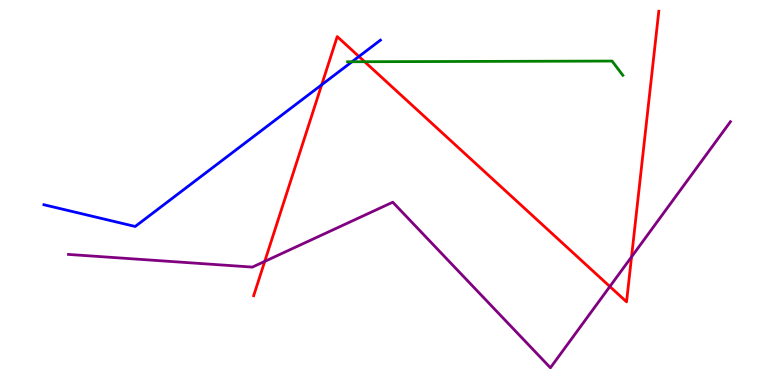[{'lines': ['blue', 'red'], 'intersections': [{'x': 4.15, 'y': 7.8}, {'x': 4.63, 'y': 8.53}]}, {'lines': ['green', 'red'], 'intersections': [{'x': 4.7, 'y': 8.4}]}, {'lines': ['purple', 'red'], 'intersections': [{'x': 3.42, 'y': 3.21}, {'x': 7.87, 'y': 2.56}, {'x': 8.15, 'y': 3.33}]}, {'lines': ['blue', 'green'], 'intersections': [{'x': 4.54, 'y': 8.4}]}, {'lines': ['blue', 'purple'], 'intersections': []}, {'lines': ['green', 'purple'], 'intersections': []}]